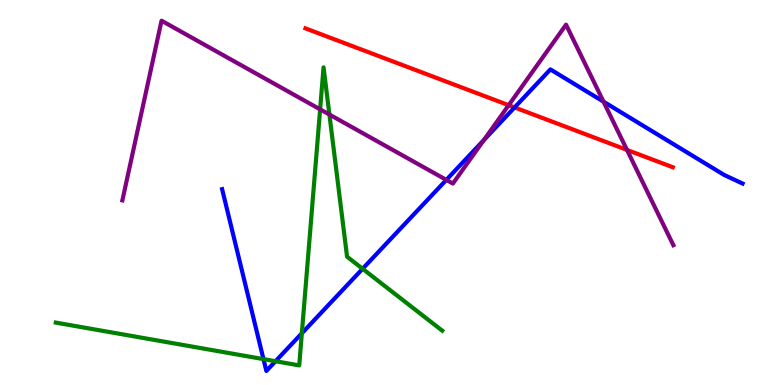[{'lines': ['blue', 'red'], 'intersections': [{'x': 6.64, 'y': 7.21}]}, {'lines': ['green', 'red'], 'intersections': []}, {'lines': ['purple', 'red'], 'intersections': [{'x': 6.56, 'y': 7.27}, {'x': 8.09, 'y': 6.11}]}, {'lines': ['blue', 'green'], 'intersections': [{'x': 3.4, 'y': 0.672}, {'x': 3.56, 'y': 0.617}, {'x': 3.89, 'y': 1.34}, {'x': 4.68, 'y': 3.02}]}, {'lines': ['blue', 'purple'], 'intersections': [{'x': 5.76, 'y': 5.33}, {'x': 6.24, 'y': 6.36}, {'x': 7.79, 'y': 7.36}]}, {'lines': ['green', 'purple'], 'intersections': [{'x': 4.13, 'y': 7.16}, {'x': 4.25, 'y': 7.03}]}]